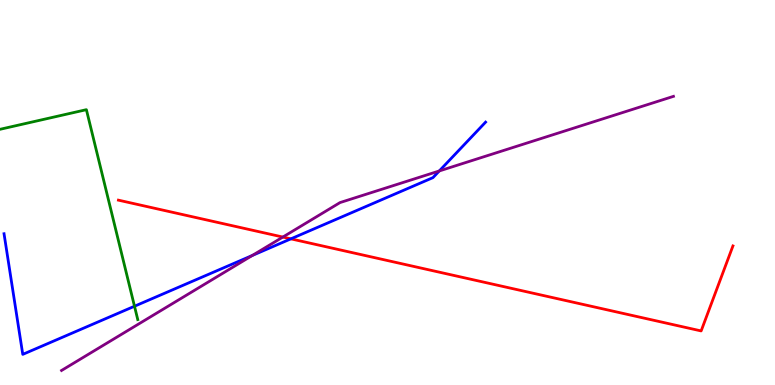[{'lines': ['blue', 'red'], 'intersections': [{'x': 3.75, 'y': 3.8}]}, {'lines': ['green', 'red'], 'intersections': []}, {'lines': ['purple', 'red'], 'intersections': [{'x': 3.65, 'y': 3.84}]}, {'lines': ['blue', 'green'], 'intersections': [{'x': 1.74, 'y': 2.05}]}, {'lines': ['blue', 'purple'], 'intersections': [{'x': 3.26, 'y': 3.36}, {'x': 5.67, 'y': 5.56}]}, {'lines': ['green', 'purple'], 'intersections': []}]